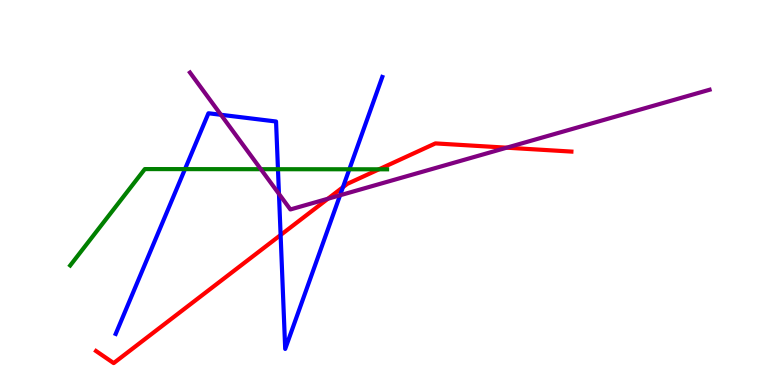[{'lines': ['blue', 'red'], 'intersections': [{'x': 3.62, 'y': 3.9}, {'x': 4.43, 'y': 5.14}]}, {'lines': ['green', 'red'], 'intersections': [{'x': 4.89, 'y': 5.6}]}, {'lines': ['purple', 'red'], 'intersections': [{'x': 4.23, 'y': 4.84}, {'x': 6.54, 'y': 6.16}]}, {'lines': ['blue', 'green'], 'intersections': [{'x': 2.39, 'y': 5.61}, {'x': 3.59, 'y': 5.61}, {'x': 4.51, 'y': 5.6}]}, {'lines': ['blue', 'purple'], 'intersections': [{'x': 2.85, 'y': 7.02}, {'x': 3.6, 'y': 4.96}, {'x': 4.39, 'y': 4.93}]}, {'lines': ['green', 'purple'], 'intersections': [{'x': 3.37, 'y': 5.61}]}]